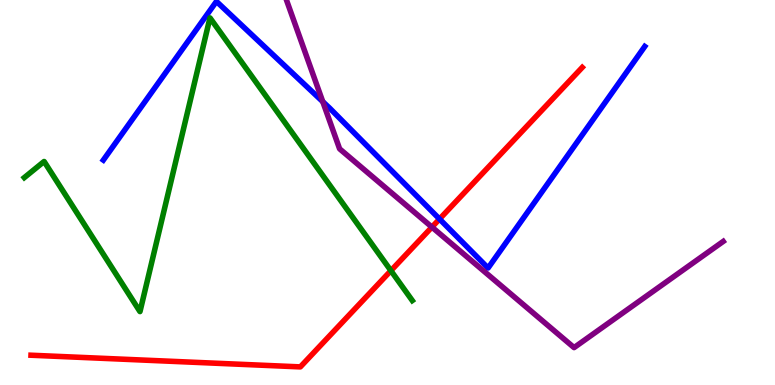[{'lines': ['blue', 'red'], 'intersections': [{'x': 5.67, 'y': 4.31}]}, {'lines': ['green', 'red'], 'intersections': [{'x': 5.04, 'y': 2.97}]}, {'lines': ['purple', 'red'], 'intersections': [{'x': 5.57, 'y': 4.1}]}, {'lines': ['blue', 'green'], 'intersections': []}, {'lines': ['blue', 'purple'], 'intersections': [{'x': 4.16, 'y': 7.36}]}, {'lines': ['green', 'purple'], 'intersections': []}]